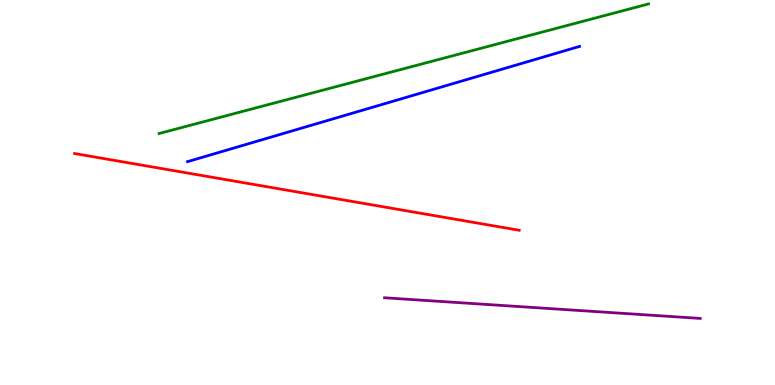[{'lines': ['blue', 'red'], 'intersections': []}, {'lines': ['green', 'red'], 'intersections': []}, {'lines': ['purple', 'red'], 'intersections': []}, {'lines': ['blue', 'green'], 'intersections': []}, {'lines': ['blue', 'purple'], 'intersections': []}, {'lines': ['green', 'purple'], 'intersections': []}]